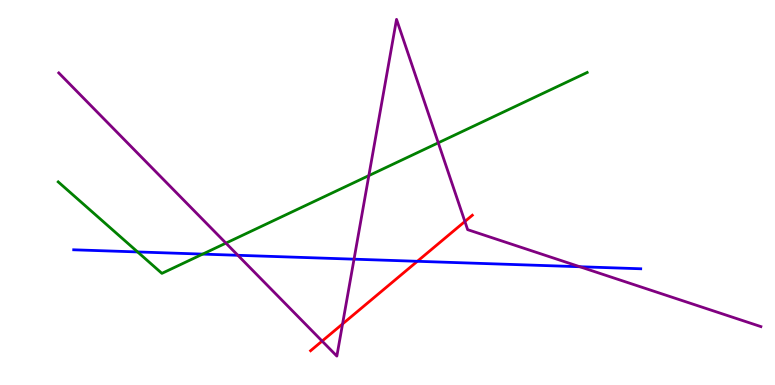[{'lines': ['blue', 'red'], 'intersections': [{'x': 5.39, 'y': 3.21}]}, {'lines': ['green', 'red'], 'intersections': []}, {'lines': ['purple', 'red'], 'intersections': [{'x': 4.16, 'y': 1.14}, {'x': 4.42, 'y': 1.59}, {'x': 6.0, 'y': 4.25}]}, {'lines': ['blue', 'green'], 'intersections': [{'x': 1.78, 'y': 3.46}, {'x': 2.62, 'y': 3.4}]}, {'lines': ['blue', 'purple'], 'intersections': [{'x': 3.07, 'y': 3.37}, {'x': 4.57, 'y': 3.27}, {'x': 7.48, 'y': 3.07}]}, {'lines': ['green', 'purple'], 'intersections': [{'x': 2.92, 'y': 3.69}, {'x': 4.76, 'y': 5.44}, {'x': 5.66, 'y': 6.29}]}]